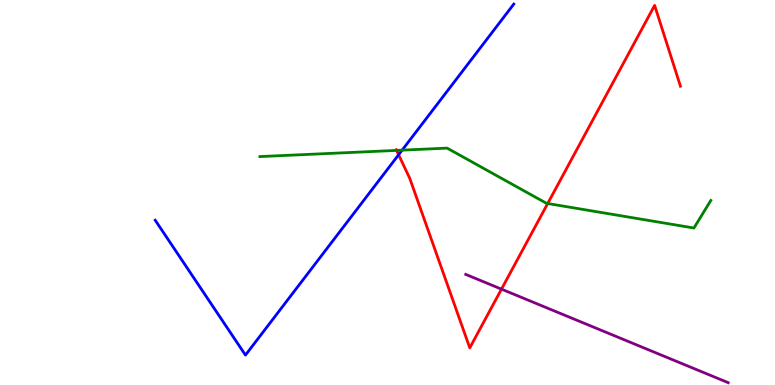[{'lines': ['blue', 'red'], 'intersections': [{'x': 5.14, 'y': 5.98}]}, {'lines': ['green', 'red'], 'intersections': [{'x': 5.12, 'y': 6.09}, {'x': 7.07, 'y': 4.71}]}, {'lines': ['purple', 'red'], 'intersections': [{'x': 6.47, 'y': 2.49}]}, {'lines': ['blue', 'green'], 'intersections': [{'x': 5.19, 'y': 6.1}]}, {'lines': ['blue', 'purple'], 'intersections': []}, {'lines': ['green', 'purple'], 'intersections': []}]